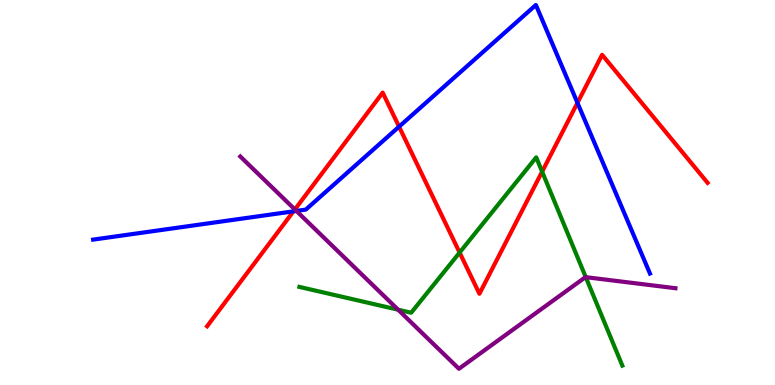[{'lines': ['blue', 'red'], 'intersections': [{'x': 3.79, 'y': 4.51}, {'x': 5.15, 'y': 6.71}, {'x': 7.45, 'y': 7.33}]}, {'lines': ['green', 'red'], 'intersections': [{'x': 5.93, 'y': 3.44}, {'x': 7.0, 'y': 5.54}]}, {'lines': ['purple', 'red'], 'intersections': [{'x': 3.8, 'y': 4.56}]}, {'lines': ['blue', 'green'], 'intersections': []}, {'lines': ['blue', 'purple'], 'intersections': [{'x': 3.82, 'y': 4.52}]}, {'lines': ['green', 'purple'], 'intersections': [{'x': 5.14, 'y': 1.96}, {'x': 7.56, 'y': 2.8}]}]